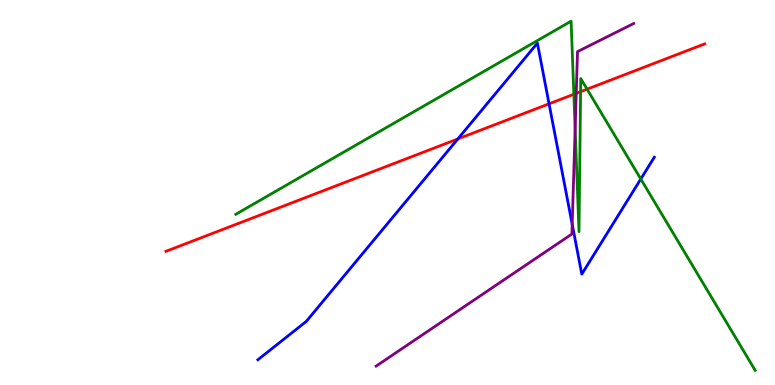[{'lines': ['blue', 'red'], 'intersections': [{'x': 5.91, 'y': 6.39}, {'x': 7.08, 'y': 7.3}]}, {'lines': ['green', 'red'], 'intersections': [{'x': 7.4, 'y': 7.55}, {'x': 7.49, 'y': 7.62}, {'x': 7.58, 'y': 7.68}]}, {'lines': ['purple', 'red'], 'intersections': [{'x': 7.44, 'y': 7.58}]}, {'lines': ['blue', 'green'], 'intersections': [{'x': 8.27, 'y': 5.35}]}, {'lines': ['blue', 'purple'], 'intersections': [{'x': 7.38, 'y': 4.17}]}, {'lines': ['green', 'purple'], 'intersections': [{'x': 7.42, 'y': 6.65}]}]